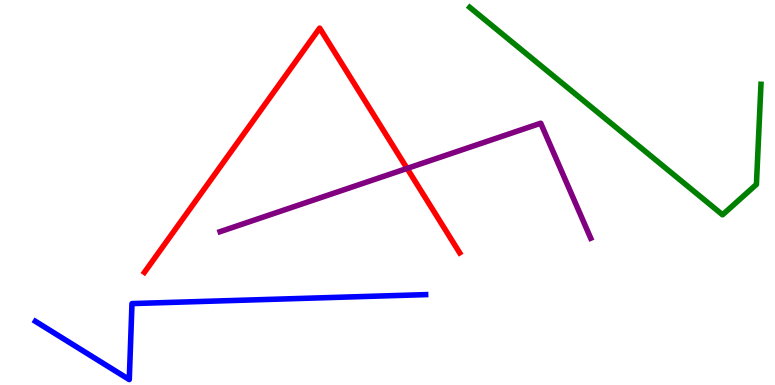[{'lines': ['blue', 'red'], 'intersections': []}, {'lines': ['green', 'red'], 'intersections': []}, {'lines': ['purple', 'red'], 'intersections': [{'x': 5.25, 'y': 5.63}]}, {'lines': ['blue', 'green'], 'intersections': []}, {'lines': ['blue', 'purple'], 'intersections': []}, {'lines': ['green', 'purple'], 'intersections': []}]